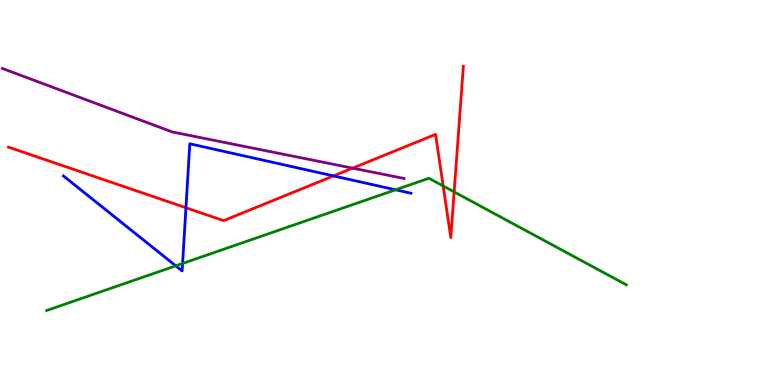[{'lines': ['blue', 'red'], 'intersections': [{'x': 2.4, 'y': 4.6}, {'x': 4.3, 'y': 5.43}]}, {'lines': ['green', 'red'], 'intersections': [{'x': 5.72, 'y': 5.17}, {'x': 5.86, 'y': 5.02}]}, {'lines': ['purple', 'red'], 'intersections': [{'x': 4.55, 'y': 5.63}]}, {'lines': ['blue', 'green'], 'intersections': [{'x': 2.27, 'y': 3.1}, {'x': 2.36, 'y': 3.16}, {'x': 5.1, 'y': 5.07}]}, {'lines': ['blue', 'purple'], 'intersections': []}, {'lines': ['green', 'purple'], 'intersections': []}]